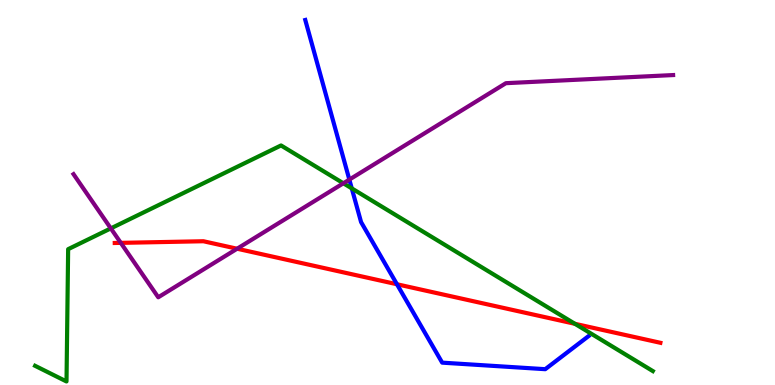[{'lines': ['blue', 'red'], 'intersections': [{'x': 5.12, 'y': 2.62}]}, {'lines': ['green', 'red'], 'intersections': [{'x': 7.42, 'y': 1.59}]}, {'lines': ['purple', 'red'], 'intersections': [{'x': 1.56, 'y': 3.69}, {'x': 3.06, 'y': 3.54}]}, {'lines': ['blue', 'green'], 'intersections': [{'x': 4.54, 'y': 5.11}]}, {'lines': ['blue', 'purple'], 'intersections': [{'x': 4.51, 'y': 5.34}]}, {'lines': ['green', 'purple'], 'intersections': [{'x': 1.43, 'y': 4.07}, {'x': 4.43, 'y': 5.24}]}]